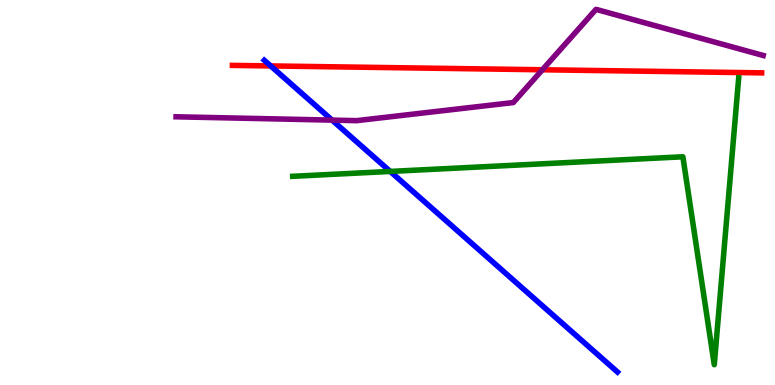[{'lines': ['blue', 'red'], 'intersections': [{'x': 3.49, 'y': 8.29}]}, {'lines': ['green', 'red'], 'intersections': []}, {'lines': ['purple', 'red'], 'intersections': [{'x': 7.0, 'y': 8.19}]}, {'lines': ['blue', 'green'], 'intersections': [{'x': 5.04, 'y': 5.55}]}, {'lines': ['blue', 'purple'], 'intersections': [{'x': 4.29, 'y': 6.88}]}, {'lines': ['green', 'purple'], 'intersections': []}]